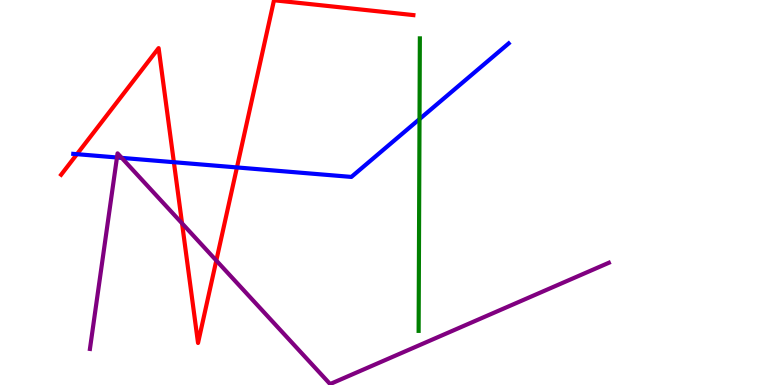[{'lines': ['blue', 'red'], 'intersections': [{'x': 0.993, 'y': 6.0}, {'x': 2.24, 'y': 5.79}, {'x': 3.06, 'y': 5.65}]}, {'lines': ['green', 'red'], 'intersections': []}, {'lines': ['purple', 'red'], 'intersections': [{'x': 2.35, 'y': 4.2}, {'x': 2.79, 'y': 3.23}]}, {'lines': ['blue', 'green'], 'intersections': [{'x': 5.41, 'y': 6.91}]}, {'lines': ['blue', 'purple'], 'intersections': [{'x': 1.51, 'y': 5.91}, {'x': 1.57, 'y': 5.9}]}, {'lines': ['green', 'purple'], 'intersections': []}]